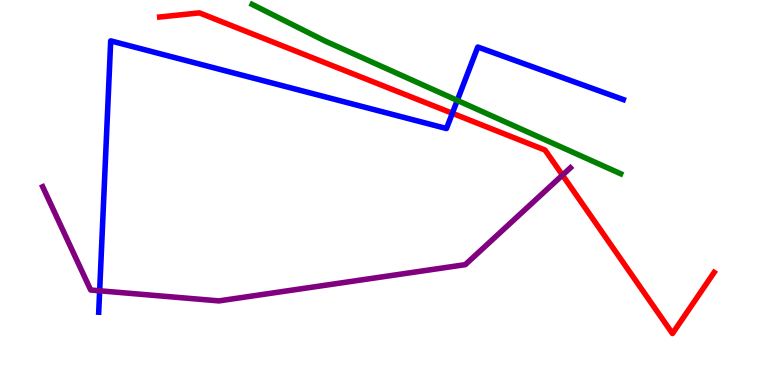[{'lines': ['blue', 'red'], 'intersections': [{'x': 5.84, 'y': 7.06}]}, {'lines': ['green', 'red'], 'intersections': []}, {'lines': ['purple', 'red'], 'intersections': [{'x': 7.26, 'y': 5.45}]}, {'lines': ['blue', 'green'], 'intersections': [{'x': 5.9, 'y': 7.39}]}, {'lines': ['blue', 'purple'], 'intersections': [{'x': 1.29, 'y': 2.45}]}, {'lines': ['green', 'purple'], 'intersections': []}]